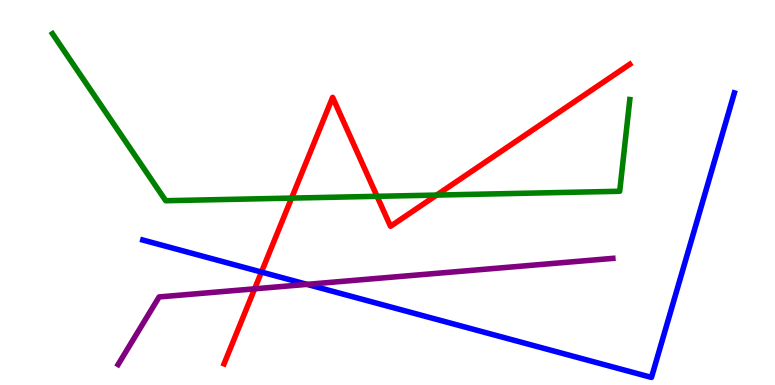[{'lines': ['blue', 'red'], 'intersections': [{'x': 3.37, 'y': 2.93}]}, {'lines': ['green', 'red'], 'intersections': [{'x': 3.76, 'y': 4.85}, {'x': 4.87, 'y': 4.9}, {'x': 5.63, 'y': 4.93}]}, {'lines': ['purple', 'red'], 'intersections': [{'x': 3.29, 'y': 2.5}]}, {'lines': ['blue', 'green'], 'intersections': []}, {'lines': ['blue', 'purple'], 'intersections': [{'x': 3.96, 'y': 2.61}]}, {'lines': ['green', 'purple'], 'intersections': []}]